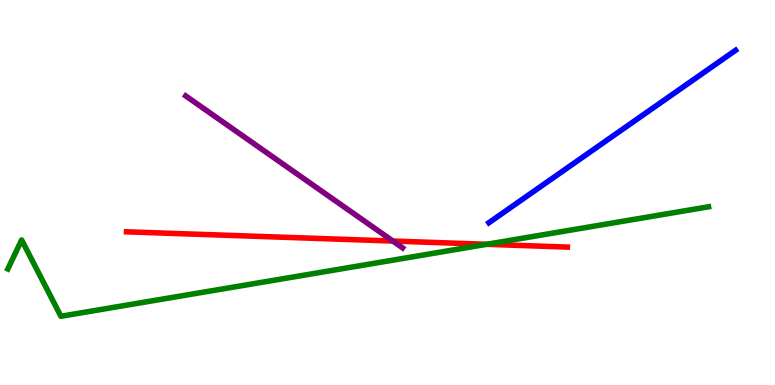[{'lines': ['blue', 'red'], 'intersections': []}, {'lines': ['green', 'red'], 'intersections': [{'x': 6.28, 'y': 3.65}]}, {'lines': ['purple', 'red'], 'intersections': [{'x': 5.07, 'y': 3.74}]}, {'lines': ['blue', 'green'], 'intersections': []}, {'lines': ['blue', 'purple'], 'intersections': []}, {'lines': ['green', 'purple'], 'intersections': []}]